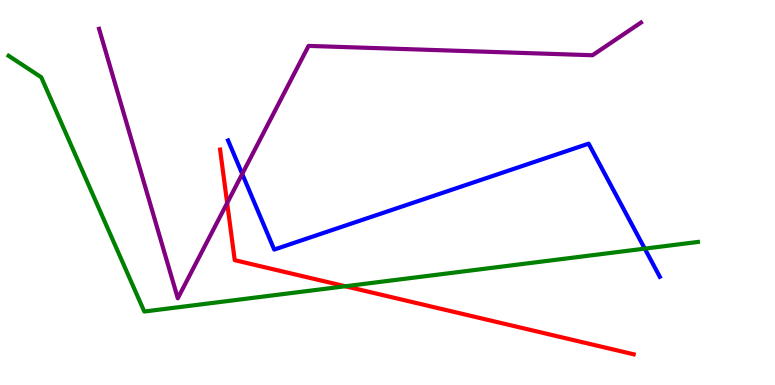[{'lines': ['blue', 'red'], 'intersections': []}, {'lines': ['green', 'red'], 'intersections': [{'x': 4.46, 'y': 2.56}]}, {'lines': ['purple', 'red'], 'intersections': [{'x': 2.93, 'y': 4.73}]}, {'lines': ['blue', 'green'], 'intersections': [{'x': 8.32, 'y': 3.54}]}, {'lines': ['blue', 'purple'], 'intersections': [{'x': 3.13, 'y': 5.48}]}, {'lines': ['green', 'purple'], 'intersections': []}]